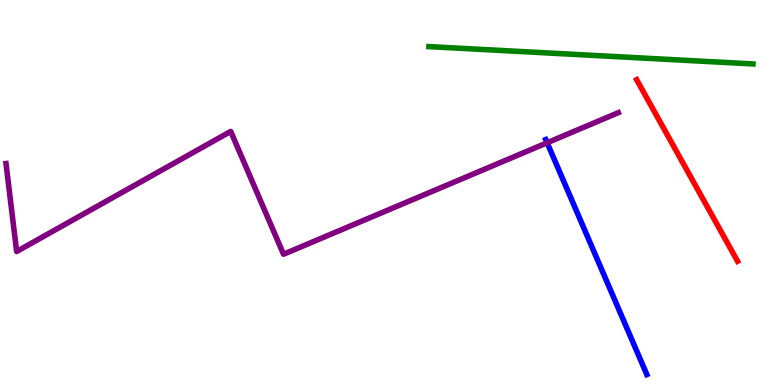[{'lines': ['blue', 'red'], 'intersections': []}, {'lines': ['green', 'red'], 'intersections': []}, {'lines': ['purple', 'red'], 'intersections': []}, {'lines': ['blue', 'green'], 'intersections': []}, {'lines': ['blue', 'purple'], 'intersections': [{'x': 7.06, 'y': 6.29}]}, {'lines': ['green', 'purple'], 'intersections': []}]